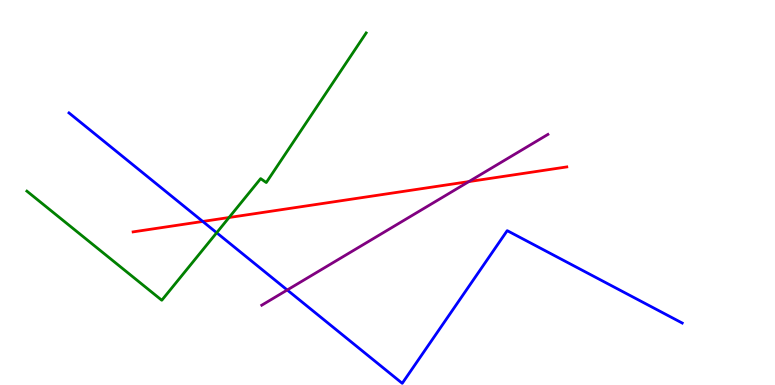[{'lines': ['blue', 'red'], 'intersections': [{'x': 2.62, 'y': 4.25}]}, {'lines': ['green', 'red'], 'intersections': [{'x': 2.96, 'y': 4.35}]}, {'lines': ['purple', 'red'], 'intersections': [{'x': 6.05, 'y': 5.28}]}, {'lines': ['blue', 'green'], 'intersections': [{'x': 2.8, 'y': 3.95}]}, {'lines': ['blue', 'purple'], 'intersections': [{'x': 3.71, 'y': 2.47}]}, {'lines': ['green', 'purple'], 'intersections': []}]